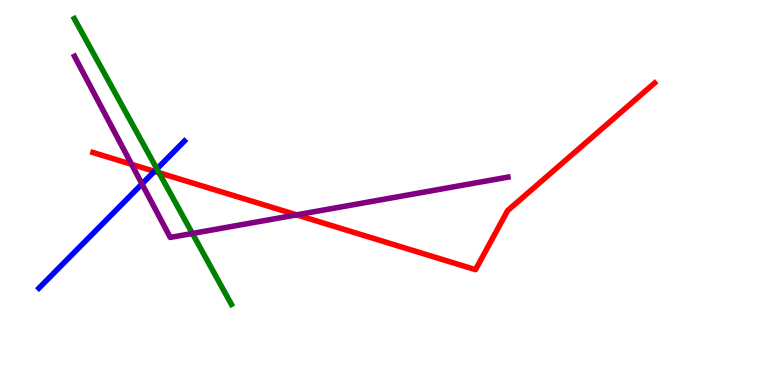[{'lines': ['blue', 'red'], 'intersections': [{'x': 1.99, 'y': 5.55}]}, {'lines': ['green', 'red'], 'intersections': [{'x': 2.05, 'y': 5.51}]}, {'lines': ['purple', 'red'], 'intersections': [{'x': 1.7, 'y': 5.73}, {'x': 3.83, 'y': 4.42}]}, {'lines': ['blue', 'green'], 'intersections': [{'x': 2.02, 'y': 5.61}]}, {'lines': ['blue', 'purple'], 'intersections': [{'x': 1.83, 'y': 5.22}]}, {'lines': ['green', 'purple'], 'intersections': [{'x': 2.48, 'y': 3.94}]}]